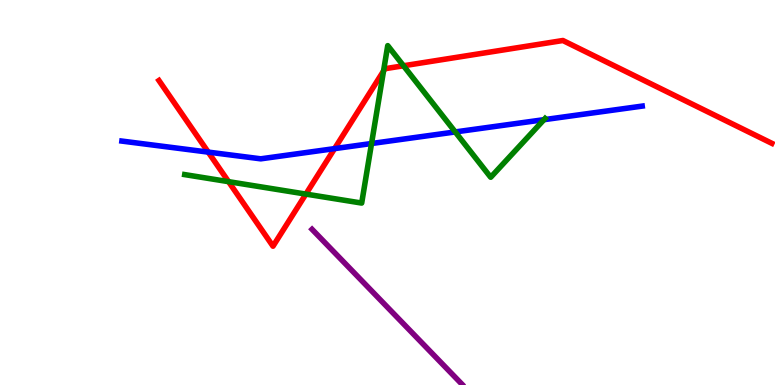[{'lines': ['blue', 'red'], 'intersections': [{'x': 2.69, 'y': 6.05}, {'x': 4.32, 'y': 6.14}]}, {'lines': ['green', 'red'], 'intersections': [{'x': 2.95, 'y': 5.28}, {'x': 3.95, 'y': 4.96}, {'x': 4.95, 'y': 8.15}, {'x': 5.21, 'y': 8.29}]}, {'lines': ['purple', 'red'], 'intersections': []}, {'lines': ['blue', 'green'], 'intersections': [{'x': 4.79, 'y': 6.27}, {'x': 5.87, 'y': 6.57}, {'x': 7.02, 'y': 6.89}]}, {'lines': ['blue', 'purple'], 'intersections': []}, {'lines': ['green', 'purple'], 'intersections': []}]